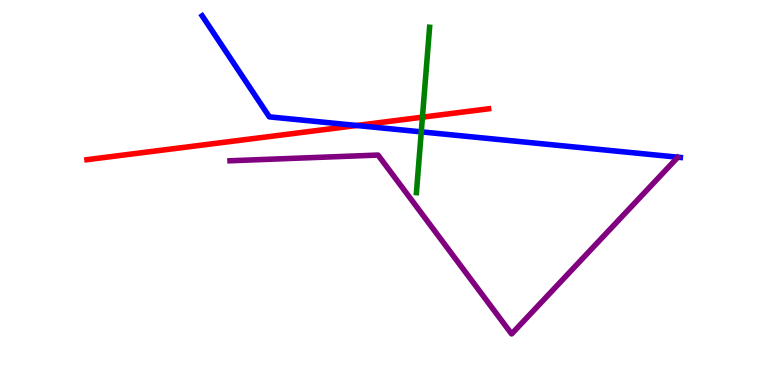[{'lines': ['blue', 'red'], 'intersections': [{'x': 4.6, 'y': 6.74}]}, {'lines': ['green', 'red'], 'intersections': [{'x': 5.45, 'y': 6.96}]}, {'lines': ['purple', 'red'], 'intersections': []}, {'lines': ['blue', 'green'], 'intersections': [{'x': 5.44, 'y': 6.58}]}, {'lines': ['blue', 'purple'], 'intersections': []}, {'lines': ['green', 'purple'], 'intersections': []}]